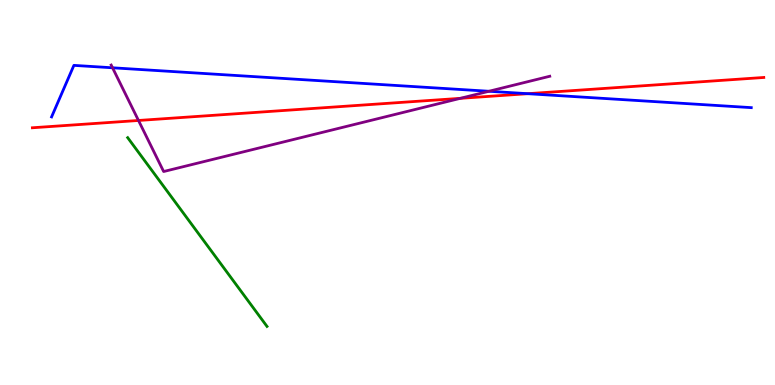[{'lines': ['blue', 'red'], 'intersections': [{'x': 6.81, 'y': 7.57}]}, {'lines': ['green', 'red'], 'intersections': []}, {'lines': ['purple', 'red'], 'intersections': [{'x': 1.79, 'y': 6.87}, {'x': 5.94, 'y': 7.45}]}, {'lines': ['blue', 'green'], 'intersections': []}, {'lines': ['blue', 'purple'], 'intersections': [{'x': 1.45, 'y': 8.24}, {'x': 6.31, 'y': 7.63}]}, {'lines': ['green', 'purple'], 'intersections': []}]